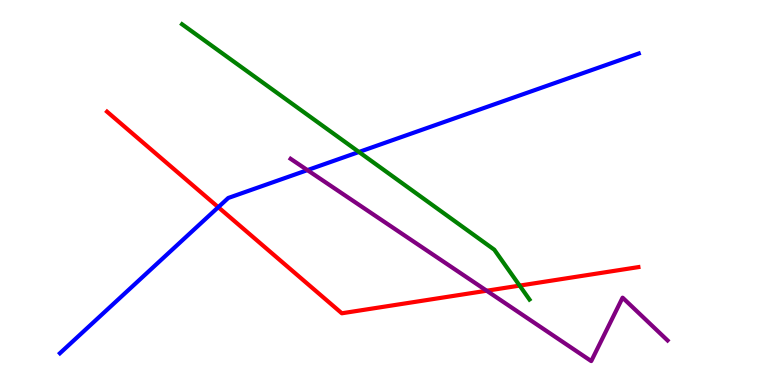[{'lines': ['blue', 'red'], 'intersections': [{'x': 2.82, 'y': 4.62}]}, {'lines': ['green', 'red'], 'intersections': [{'x': 6.71, 'y': 2.58}]}, {'lines': ['purple', 'red'], 'intersections': [{'x': 6.28, 'y': 2.45}]}, {'lines': ['blue', 'green'], 'intersections': [{'x': 4.63, 'y': 6.05}]}, {'lines': ['blue', 'purple'], 'intersections': [{'x': 3.97, 'y': 5.58}]}, {'lines': ['green', 'purple'], 'intersections': []}]